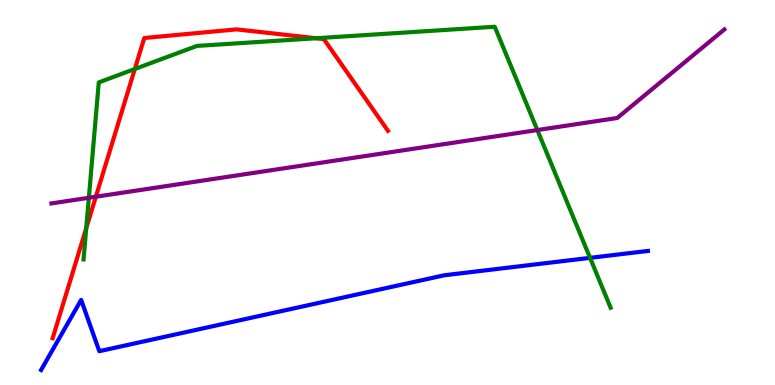[{'lines': ['blue', 'red'], 'intersections': []}, {'lines': ['green', 'red'], 'intersections': [{'x': 1.11, 'y': 4.07}, {'x': 1.74, 'y': 8.21}, {'x': 4.08, 'y': 9.01}]}, {'lines': ['purple', 'red'], 'intersections': [{'x': 1.24, 'y': 4.89}]}, {'lines': ['blue', 'green'], 'intersections': [{'x': 7.61, 'y': 3.3}]}, {'lines': ['blue', 'purple'], 'intersections': []}, {'lines': ['green', 'purple'], 'intersections': [{'x': 1.15, 'y': 4.86}, {'x': 6.93, 'y': 6.62}]}]